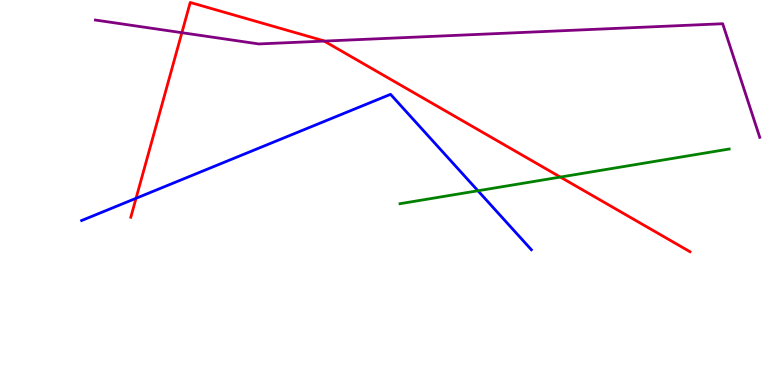[{'lines': ['blue', 'red'], 'intersections': [{'x': 1.76, 'y': 4.85}]}, {'lines': ['green', 'red'], 'intersections': [{'x': 7.23, 'y': 5.4}]}, {'lines': ['purple', 'red'], 'intersections': [{'x': 2.35, 'y': 9.15}, {'x': 4.18, 'y': 8.93}]}, {'lines': ['blue', 'green'], 'intersections': [{'x': 6.17, 'y': 5.05}]}, {'lines': ['blue', 'purple'], 'intersections': []}, {'lines': ['green', 'purple'], 'intersections': []}]